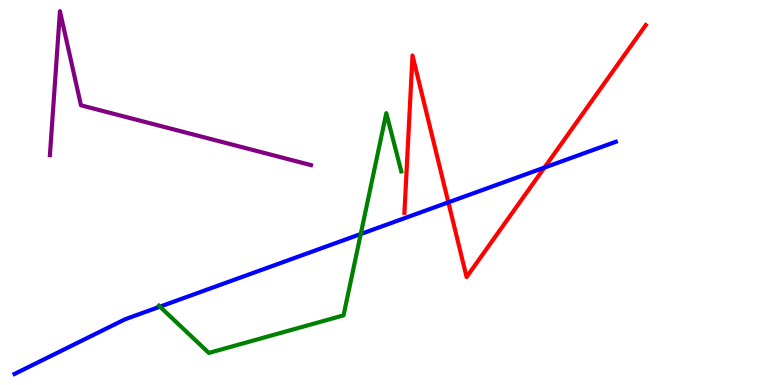[{'lines': ['blue', 'red'], 'intersections': [{'x': 5.79, 'y': 4.74}, {'x': 7.02, 'y': 5.65}]}, {'lines': ['green', 'red'], 'intersections': []}, {'lines': ['purple', 'red'], 'intersections': []}, {'lines': ['blue', 'green'], 'intersections': [{'x': 2.06, 'y': 2.03}, {'x': 4.65, 'y': 3.92}]}, {'lines': ['blue', 'purple'], 'intersections': []}, {'lines': ['green', 'purple'], 'intersections': []}]